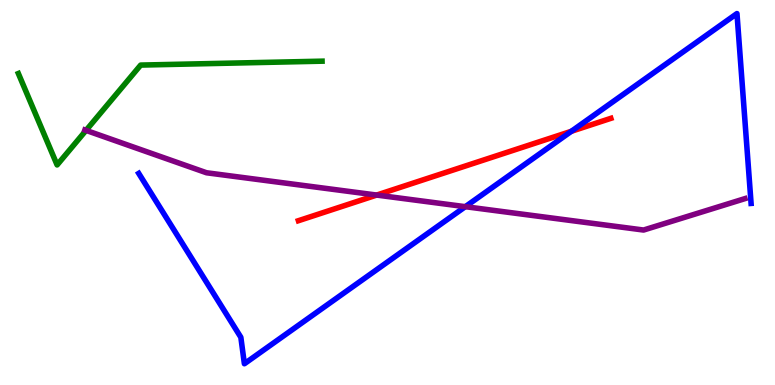[{'lines': ['blue', 'red'], 'intersections': [{'x': 7.37, 'y': 6.59}]}, {'lines': ['green', 'red'], 'intersections': []}, {'lines': ['purple', 'red'], 'intersections': [{'x': 4.86, 'y': 4.93}]}, {'lines': ['blue', 'green'], 'intersections': []}, {'lines': ['blue', 'purple'], 'intersections': [{'x': 6.0, 'y': 4.63}]}, {'lines': ['green', 'purple'], 'intersections': [{'x': 1.11, 'y': 6.61}]}]